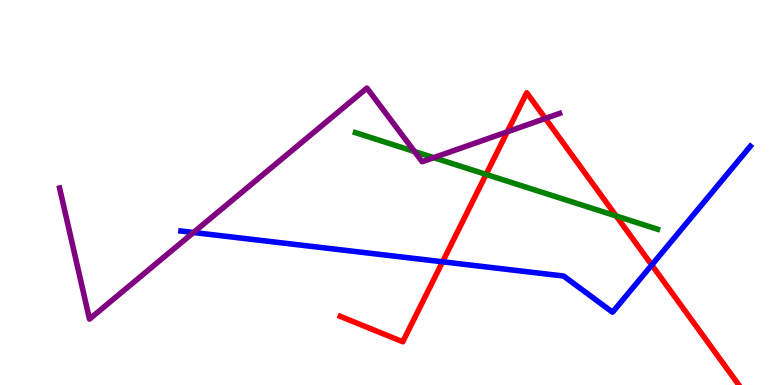[{'lines': ['blue', 'red'], 'intersections': [{'x': 5.71, 'y': 3.2}, {'x': 8.41, 'y': 3.12}]}, {'lines': ['green', 'red'], 'intersections': [{'x': 6.27, 'y': 5.47}, {'x': 7.95, 'y': 4.39}]}, {'lines': ['purple', 'red'], 'intersections': [{'x': 6.55, 'y': 6.58}, {'x': 7.04, 'y': 6.92}]}, {'lines': ['blue', 'green'], 'intersections': []}, {'lines': ['blue', 'purple'], 'intersections': [{'x': 2.5, 'y': 3.96}]}, {'lines': ['green', 'purple'], 'intersections': [{'x': 5.35, 'y': 6.06}, {'x': 5.6, 'y': 5.9}]}]